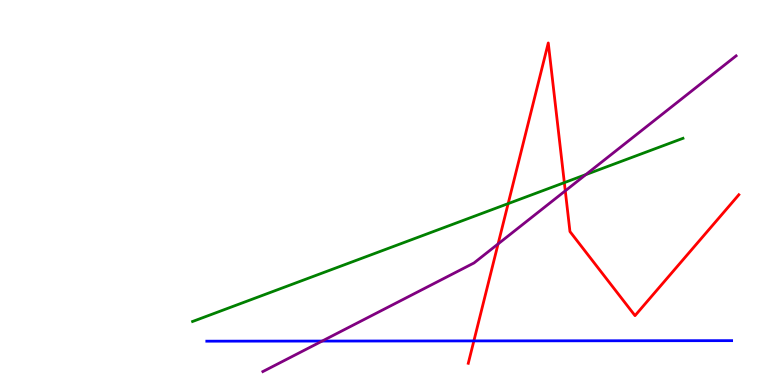[{'lines': ['blue', 'red'], 'intersections': [{'x': 6.11, 'y': 1.15}]}, {'lines': ['green', 'red'], 'intersections': [{'x': 6.56, 'y': 4.71}, {'x': 7.28, 'y': 5.26}]}, {'lines': ['purple', 'red'], 'intersections': [{'x': 6.43, 'y': 3.66}, {'x': 7.29, 'y': 5.04}]}, {'lines': ['blue', 'green'], 'intersections': []}, {'lines': ['blue', 'purple'], 'intersections': [{'x': 4.16, 'y': 1.14}]}, {'lines': ['green', 'purple'], 'intersections': [{'x': 7.56, 'y': 5.46}]}]